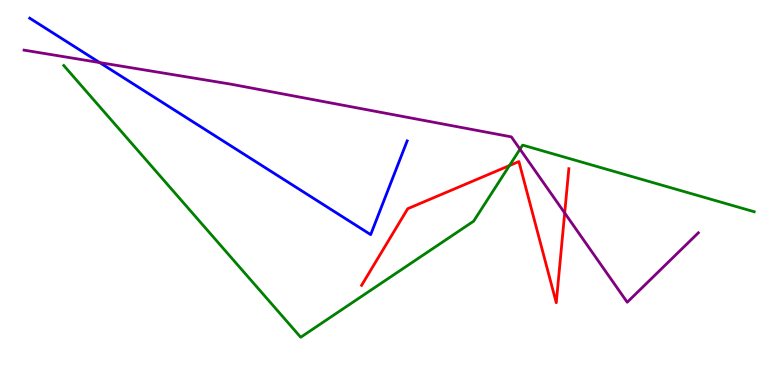[{'lines': ['blue', 'red'], 'intersections': []}, {'lines': ['green', 'red'], 'intersections': [{'x': 6.57, 'y': 5.7}]}, {'lines': ['purple', 'red'], 'intersections': [{'x': 7.29, 'y': 4.47}]}, {'lines': ['blue', 'green'], 'intersections': []}, {'lines': ['blue', 'purple'], 'intersections': [{'x': 1.29, 'y': 8.37}]}, {'lines': ['green', 'purple'], 'intersections': [{'x': 6.71, 'y': 6.12}]}]